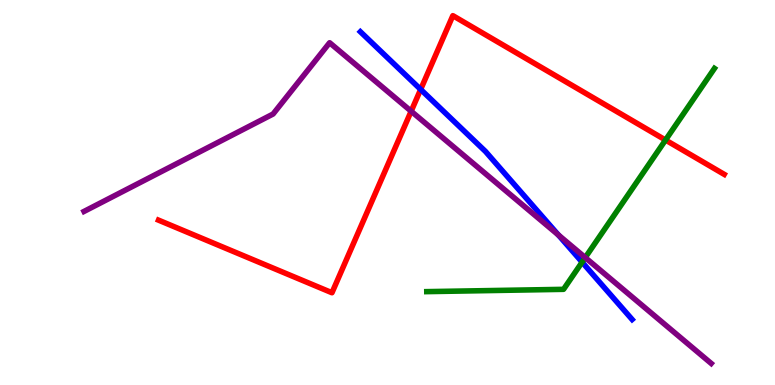[{'lines': ['blue', 'red'], 'intersections': [{'x': 5.43, 'y': 7.68}]}, {'lines': ['green', 'red'], 'intersections': [{'x': 8.59, 'y': 6.36}]}, {'lines': ['purple', 'red'], 'intersections': [{'x': 5.31, 'y': 7.11}]}, {'lines': ['blue', 'green'], 'intersections': [{'x': 7.51, 'y': 3.19}]}, {'lines': ['blue', 'purple'], 'intersections': [{'x': 7.21, 'y': 3.9}]}, {'lines': ['green', 'purple'], 'intersections': [{'x': 7.55, 'y': 3.31}]}]